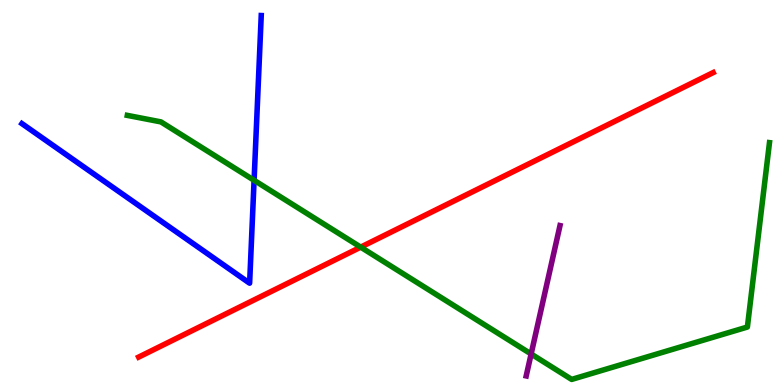[{'lines': ['blue', 'red'], 'intersections': []}, {'lines': ['green', 'red'], 'intersections': [{'x': 4.65, 'y': 3.58}]}, {'lines': ['purple', 'red'], 'intersections': []}, {'lines': ['blue', 'green'], 'intersections': [{'x': 3.28, 'y': 5.32}]}, {'lines': ['blue', 'purple'], 'intersections': []}, {'lines': ['green', 'purple'], 'intersections': [{'x': 6.85, 'y': 0.805}]}]